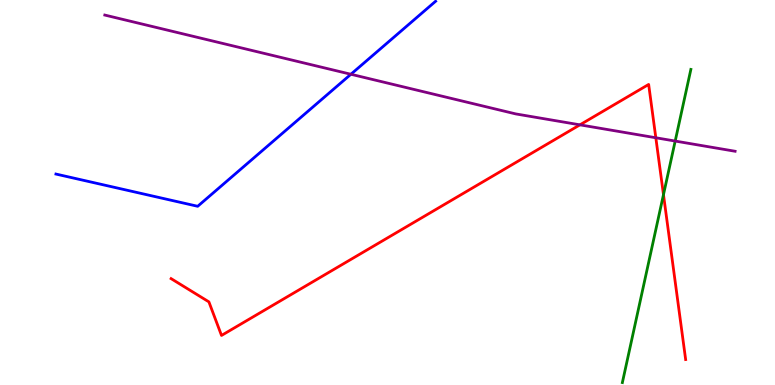[{'lines': ['blue', 'red'], 'intersections': []}, {'lines': ['green', 'red'], 'intersections': [{'x': 8.56, 'y': 4.94}]}, {'lines': ['purple', 'red'], 'intersections': [{'x': 7.48, 'y': 6.76}, {'x': 8.46, 'y': 6.42}]}, {'lines': ['blue', 'green'], 'intersections': []}, {'lines': ['blue', 'purple'], 'intersections': [{'x': 4.53, 'y': 8.07}]}, {'lines': ['green', 'purple'], 'intersections': [{'x': 8.71, 'y': 6.34}]}]